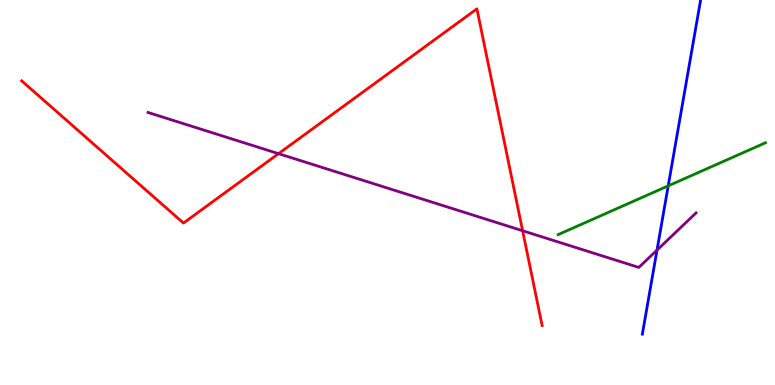[{'lines': ['blue', 'red'], 'intersections': []}, {'lines': ['green', 'red'], 'intersections': []}, {'lines': ['purple', 'red'], 'intersections': [{'x': 3.59, 'y': 6.01}, {'x': 6.74, 'y': 4.01}]}, {'lines': ['blue', 'green'], 'intersections': [{'x': 8.62, 'y': 5.17}]}, {'lines': ['blue', 'purple'], 'intersections': [{'x': 8.48, 'y': 3.5}]}, {'lines': ['green', 'purple'], 'intersections': []}]